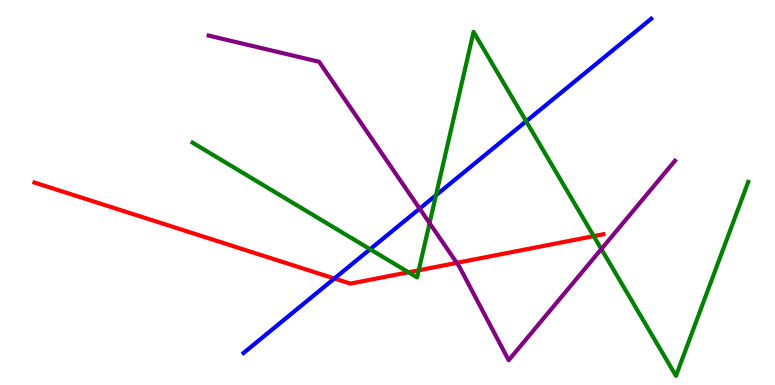[{'lines': ['blue', 'red'], 'intersections': [{'x': 4.31, 'y': 2.77}]}, {'lines': ['green', 'red'], 'intersections': [{'x': 5.27, 'y': 2.93}, {'x': 5.4, 'y': 2.98}, {'x': 7.66, 'y': 3.87}]}, {'lines': ['purple', 'red'], 'intersections': [{'x': 5.89, 'y': 3.17}]}, {'lines': ['blue', 'green'], 'intersections': [{'x': 4.78, 'y': 3.53}, {'x': 5.63, 'y': 4.93}, {'x': 6.79, 'y': 6.85}]}, {'lines': ['blue', 'purple'], 'intersections': [{'x': 5.41, 'y': 4.58}]}, {'lines': ['green', 'purple'], 'intersections': [{'x': 5.54, 'y': 4.2}, {'x': 7.76, 'y': 3.53}]}]